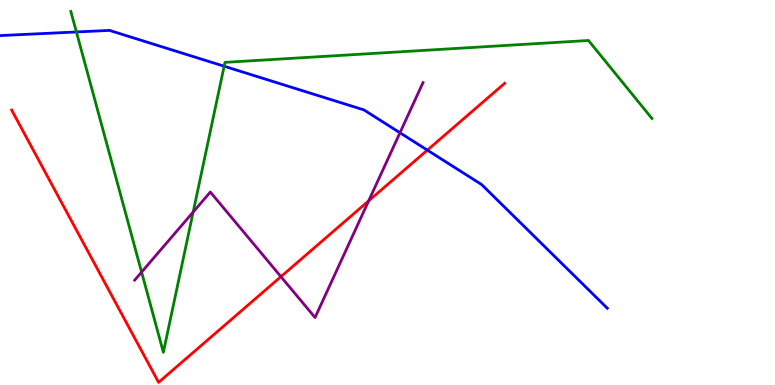[{'lines': ['blue', 'red'], 'intersections': [{'x': 5.51, 'y': 6.1}]}, {'lines': ['green', 'red'], 'intersections': []}, {'lines': ['purple', 'red'], 'intersections': [{'x': 3.62, 'y': 2.81}, {'x': 4.76, 'y': 4.78}]}, {'lines': ['blue', 'green'], 'intersections': [{'x': 0.986, 'y': 9.17}, {'x': 2.89, 'y': 8.28}]}, {'lines': ['blue', 'purple'], 'intersections': [{'x': 5.16, 'y': 6.55}]}, {'lines': ['green', 'purple'], 'intersections': [{'x': 1.83, 'y': 2.93}, {'x': 2.49, 'y': 4.49}]}]